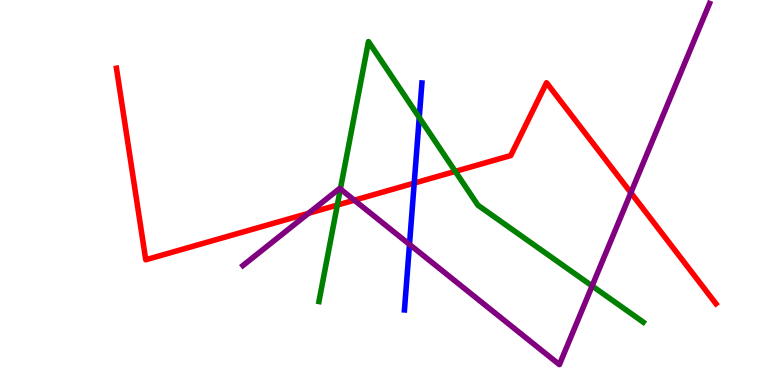[{'lines': ['blue', 'red'], 'intersections': [{'x': 5.34, 'y': 5.24}]}, {'lines': ['green', 'red'], 'intersections': [{'x': 4.35, 'y': 4.67}, {'x': 5.87, 'y': 5.55}]}, {'lines': ['purple', 'red'], 'intersections': [{'x': 3.98, 'y': 4.46}, {'x': 4.57, 'y': 4.8}, {'x': 8.14, 'y': 4.99}]}, {'lines': ['blue', 'green'], 'intersections': [{'x': 5.41, 'y': 6.95}]}, {'lines': ['blue', 'purple'], 'intersections': [{'x': 5.28, 'y': 3.65}]}, {'lines': ['green', 'purple'], 'intersections': [{'x': 4.39, 'y': 5.09}, {'x': 7.64, 'y': 2.57}]}]